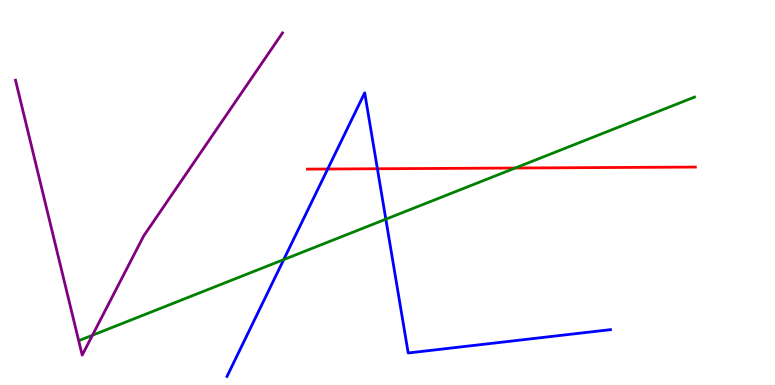[{'lines': ['blue', 'red'], 'intersections': [{'x': 4.23, 'y': 5.61}, {'x': 4.87, 'y': 5.62}]}, {'lines': ['green', 'red'], 'intersections': [{'x': 6.65, 'y': 5.64}]}, {'lines': ['purple', 'red'], 'intersections': []}, {'lines': ['blue', 'green'], 'intersections': [{'x': 3.66, 'y': 3.26}, {'x': 4.98, 'y': 4.31}]}, {'lines': ['blue', 'purple'], 'intersections': []}, {'lines': ['green', 'purple'], 'intersections': [{'x': 1.19, 'y': 1.29}]}]